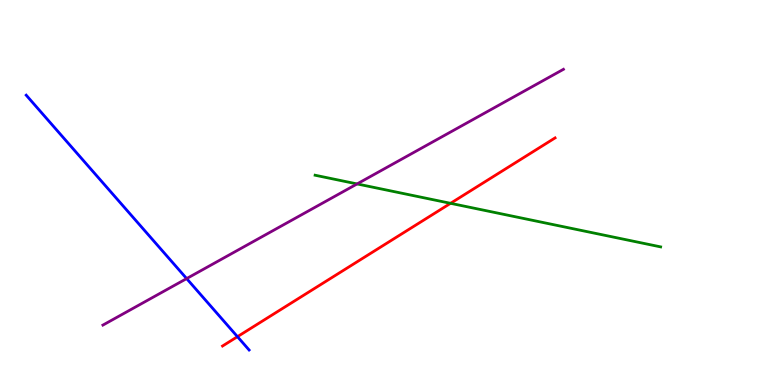[{'lines': ['blue', 'red'], 'intersections': [{'x': 3.06, 'y': 1.26}]}, {'lines': ['green', 'red'], 'intersections': [{'x': 5.81, 'y': 4.72}]}, {'lines': ['purple', 'red'], 'intersections': []}, {'lines': ['blue', 'green'], 'intersections': []}, {'lines': ['blue', 'purple'], 'intersections': [{'x': 2.41, 'y': 2.76}]}, {'lines': ['green', 'purple'], 'intersections': [{'x': 4.61, 'y': 5.22}]}]